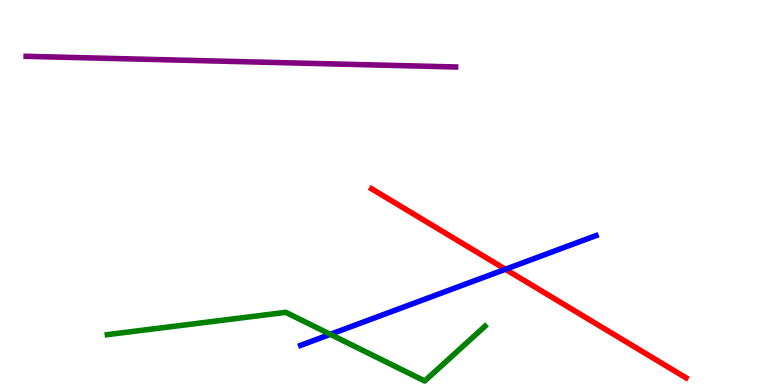[{'lines': ['blue', 'red'], 'intersections': [{'x': 6.52, 'y': 3.01}]}, {'lines': ['green', 'red'], 'intersections': []}, {'lines': ['purple', 'red'], 'intersections': []}, {'lines': ['blue', 'green'], 'intersections': [{'x': 4.26, 'y': 1.32}]}, {'lines': ['blue', 'purple'], 'intersections': []}, {'lines': ['green', 'purple'], 'intersections': []}]